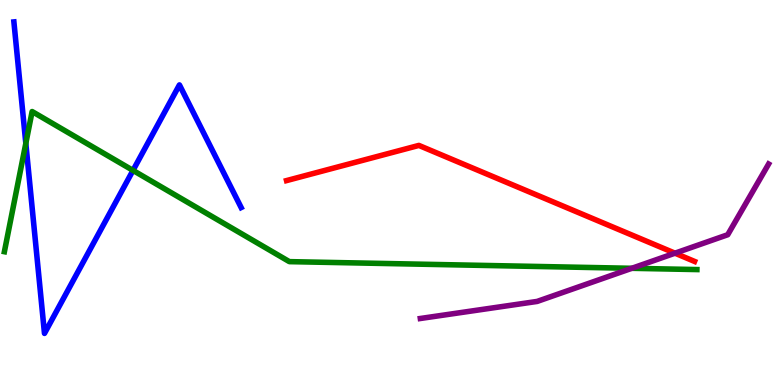[{'lines': ['blue', 'red'], 'intersections': []}, {'lines': ['green', 'red'], 'intersections': []}, {'lines': ['purple', 'red'], 'intersections': [{'x': 8.71, 'y': 3.42}]}, {'lines': ['blue', 'green'], 'intersections': [{'x': 0.333, 'y': 6.28}, {'x': 1.72, 'y': 5.57}]}, {'lines': ['blue', 'purple'], 'intersections': []}, {'lines': ['green', 'purple'], 'intersections': [{'x': 8.15, 'y': 3.03}]}]